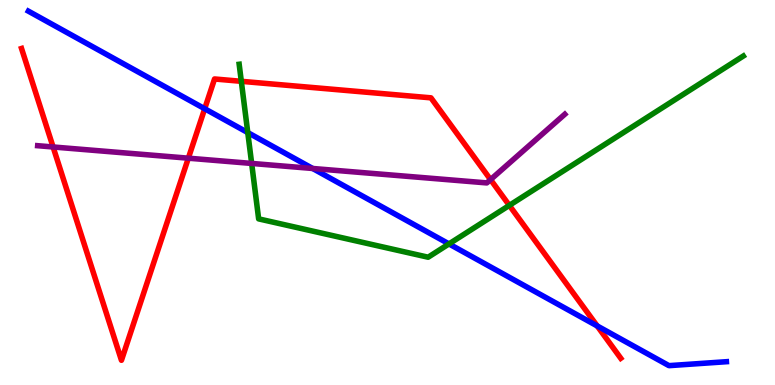[{'lines': ['blue', 'red'], 'intersections': [{'x': 2.64, 'y': 7.18}, {'x': 7.71, 'y': 1.53}]}, {'lines': ['green', 'red'], 'intersections': [{'x': 3.11, 'y': 7.89}, {'x': 6.57, 'y': 4.67}]}, {'lines': ['purple', 'red'], 'intersections': [{'x': 0.685, 'y': 6.18}, {'x': 2.43, 'y': 5.89}, {'x': 6.33, 'y': 5.33}]}, {'lines': ['blue', 'green'], 'intersections': [{'x': 3.2, 'y': 6.56}, {'x': 5.79, 'y': 3.66}]}, {'lines': ['blue', 'purple'], 'intersections': [{'x': 4.03, 'y': 5.62}]}, {'lines': ['green', 'purple'], 'intersections': [{'x': 3.25, 'y': 5.76}]}]